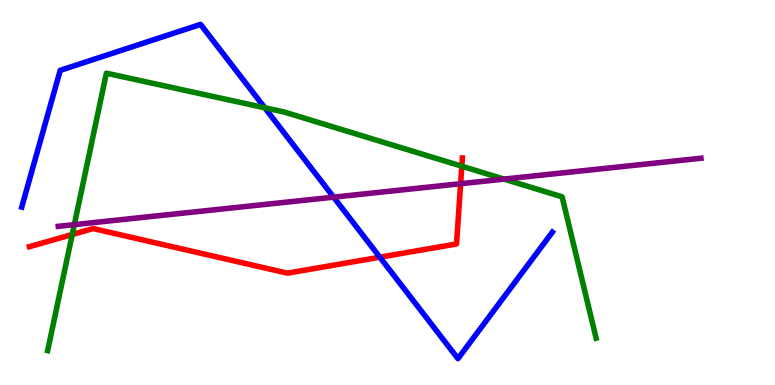[{'lines': ['blue', 'red'], 'intersections': [{'x': 4.9, 'y': 3.32}]}, {'lines': ['green', 'red'], 'intersections': [{'x': 0.932, 'y': 3.91}, {'x': 5.96, 'y': 5.68}]}, {'lines': ['purple', 'red'], 'intersections': [{'x': 5.94, 'y': 5.23}]}, {'lines': ['blue', 'green'], 'intersections': [{'x': 3.42, 'y': 7.2}]}, {'lines': ['blue', 'purple'], 'intersections': [{'x': 4.3, 'y': 4.88}]}, {'lines': ['green', 'purple'], 'intersections': [{'x': 0.959, 'y': 4.17}, {'x': 6.5, 'y': 5.35}]}]